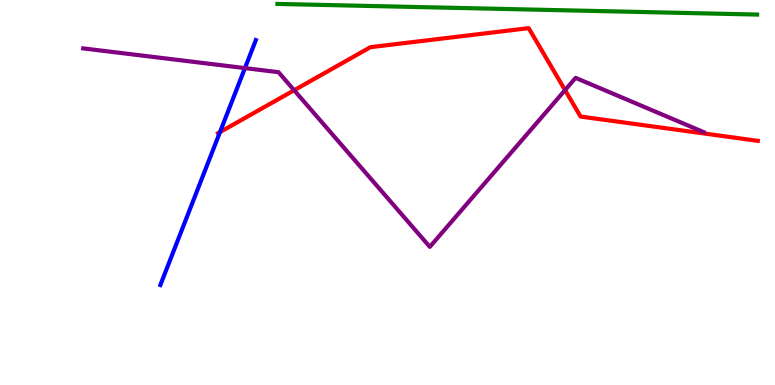[{'lines': ['blue', 'red'], 'intersections': [{'x': 2.84, 'y': 6.57}]}, {'lines': ['green', 'red'], 'intersections': []}, {'lines': ['purple', 'red'], 'intersections': [{'x': 3.8, 'y': 7.66}, {'x': 7.29, 'y': 7.66}]}, {'lines': ['blue', 'green'], 'intersections': []}, {'lines': ['blue', 'purple'], 'intersections': [{'x': 3.16, 'y': 8.23}]}, {'lines': ['green', 'purple'], 'intersections': []}]